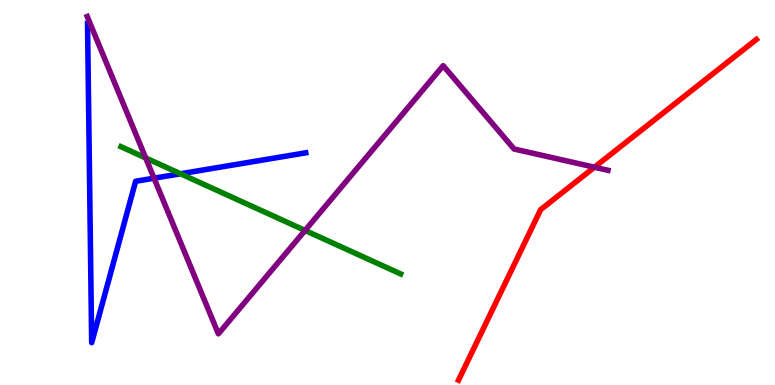[{'lines': ['blue', 'red'], 'intersections': []}, {'lines': ['green', 'red'], 'intersections': []}, {'lines': ['purple', 'red'], 'intersections': [{'x': 7.67, 'y': 5.66}]}, {'lines': ['blue', 'green'], 'intersections': [{'x': 2.33, 'y': 5.49}]}, {'lines': ['blue', 'purple'], 'intersections': [{'x': 1.99, 'y': 5.37}]}, {'lines': ['green', 'purple'], 'intersections': [{'x': 1.88, 'y': 5.9}, {'x': 3.94, 'y': 4.01}]}]